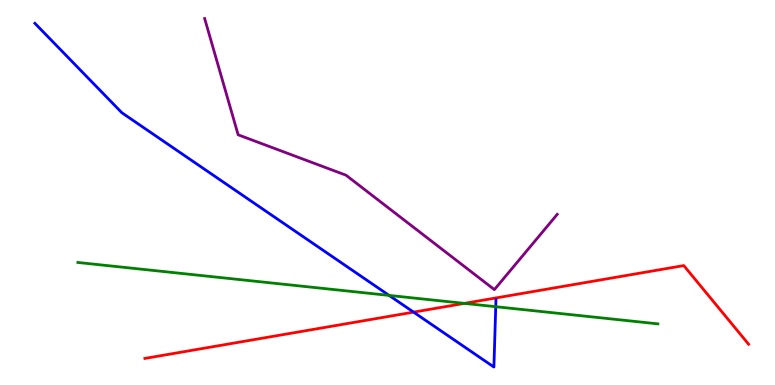[{'lines': ['blue', 'red'], 'intersections': [{'x': 5.34, 'y': 1.89}]}, {'lines': ['green', 'red'], 'intersections': [{'x': 5.99, 'y': 2.12}]}, {'lines': ['purple', 'red'], 'intersections': []}, {'lines': ['blue', 'green'], 'intersections': [{'x': 5.02, 'y': 2.33}, {'x': 6.4, 'y': 2.03}]}, {'lines': ['blue', 'purple'], 'intersections': []}, {'lines': ['green', 'purple'], 'intersections': []}]